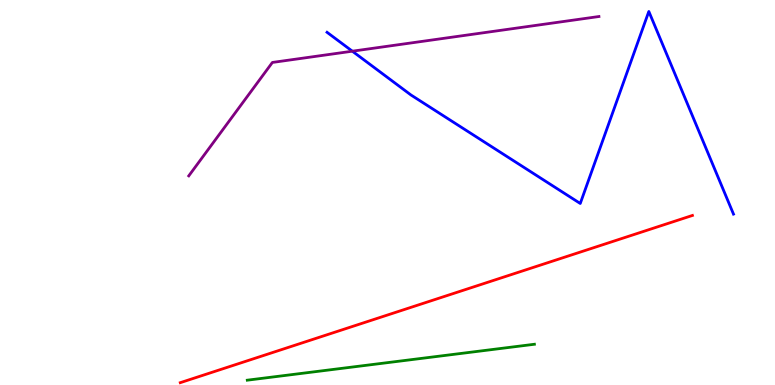[{'lines': ['blue', 'red'], 'intersections': []}, {'lines': ['green', 'red'], 'intersections': []}, {'lines': ['purple', 'red'], 'intersections': []}, {'lines': ['blue', 'green'], 'intersections': []}, {'lines': ['blue', 'purple'], 'intersections': [{'x': 4.55, 'y': 8.67}]}, {'lines': ['green', 'purple'], 'intersections': []}]